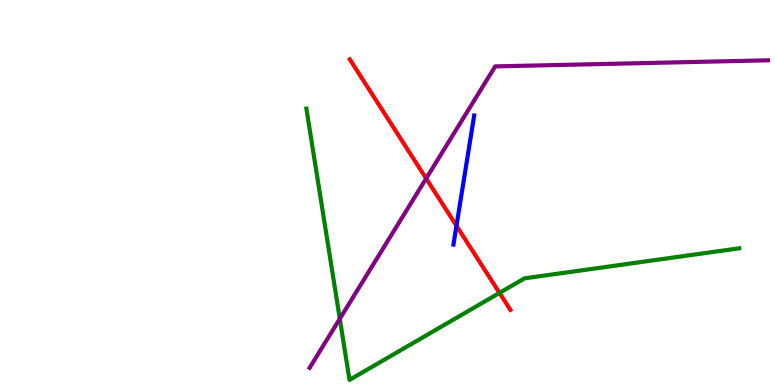[{'lines': ['blue', 'red'], 'intersections': [{'x': 5.89, 'y': 4.14}]}, {'lines': ['green', 'red'], 'intersections': [{'x': 6.45, 'y': 2.39}]}, {'lines': ['purple', 'red'], 'intersections': [{'x': 5.5, 'y': 5.36}]}, {'lines': ['blue', 'green'], 'intersections': []}, {'lines': ['blue', 'purple'], 'intersections': []}, {'lines': ['green', 'purple'], 'intersections': [{'x': 4.38, 'y': 1.72}]}]